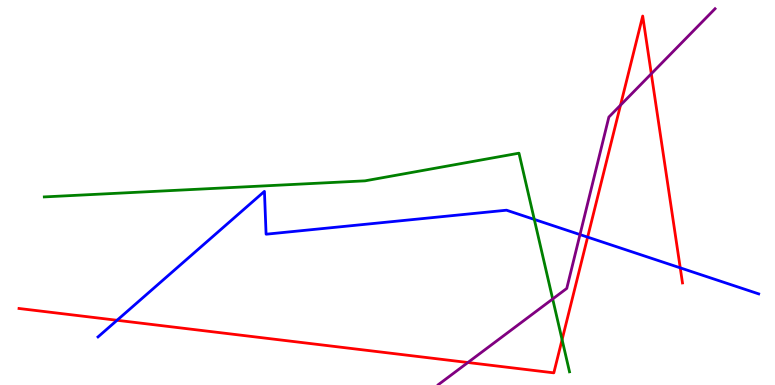[{'lines': ['blue', 'red'], 'intersections': [{'x': 1.51, 'y': 1.68}, {'x': 7.58, 'y': 3.84}, {'x': 8.78, 'y': 3.04}]}, {'lines': ['green', 'red'], 'intersections': [{'x': 7.25, 'y': 1.18}]}, {'lines': ['purple', 'red'], 'intersections': [{'x': 6.04, 'y': 0.584}, {'x': 8.01, 'y': 7.27}, {'x': 8.4, 'y': 8.08}]}, {'lines': ['blue', 'green'], 'intersections': [{'x': 6.89, 'y': 4.3}]}, {'lines': ['blue', 'purple'], 'intersections': [{'x': 7.48, 'y': 3.91}]}, {'lines': ['green', 'purple'], 'intersections': [{'x': 7.13, 'y': 2.23}]}]